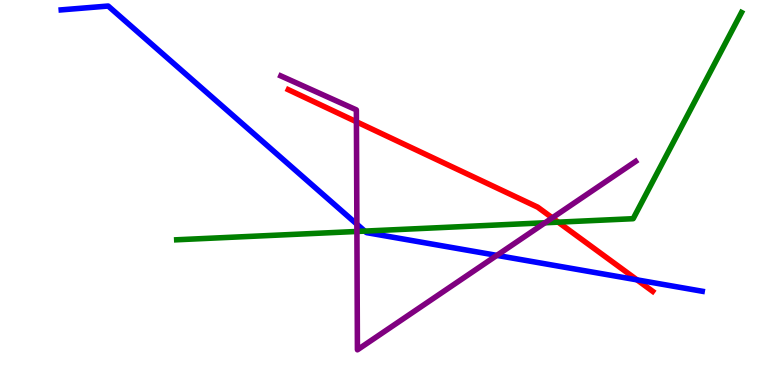[{'lines': ['blue', 'red'], 'intersections': [{'x': 8.22, 'y': 2.73}]}, {'lines': ['green', 'red'], 'intersections': [{'x': 7.2, 'y': 4.23}]}, {'lines': ['purple', 'red'], 'intersections': [{'x': 4.6, 'y': 6.84}, {'x': 7.13, 'y': 4.34}]}, {'lines': ['blue', 'green'], 'intersections': [{'x': 4.71, 'y': 4.0}]}, {'lines': ['blue', 'purple'], 'intersections': [{'x': 4.6, 'y': 4.18}, {'x': 6.41, 'y': 3.37}]}, {'lines': ['green', 'purple'], 'intersections': [{'x': 4.61, 'y': 3.99}, {'x': 7.03, 'y': 4.21}]}]